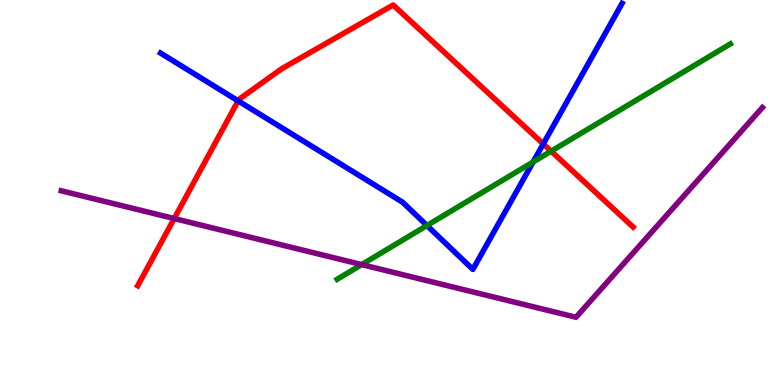[{'lines': ['blue', 'red'], 'intersections': [{'x': 3.07, 'y': 7.38}, {'x': 7.01, 'y': 6.26}]}, {'lines': ['green', 'red'], 'intersections': [{'x': 7.11, 'y': 6.07}]}, {'lines': ['purple', 'red'], 'intersections': [{'x': 2.25, 'y': 4.32}]}, {'lines': ['blue', 'green'], 'intersections': [{'x': 5.51, 'y': 4.14}, {'x': 6.88, 'y': 5.79}]}, {'lines': ['blue', 'purple'], 'intersections': []}, {'lines': ['green', 'purple'], 'intersections': [{'x': 4.67, 'y': 3.13}]}]